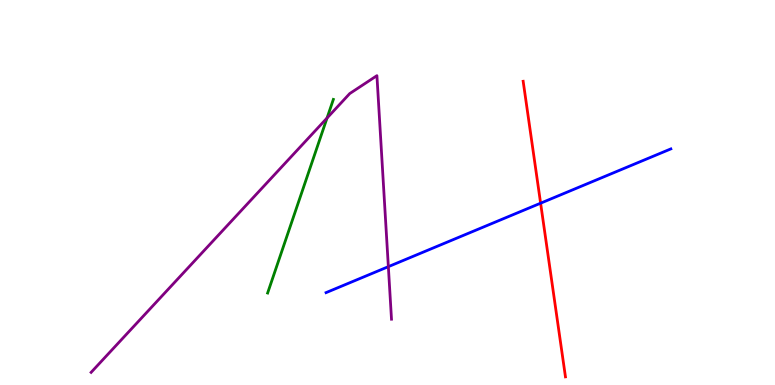[{'lines': ['blue', 'red'], 'intersections': [{'x': 6.98, 'y': 4.72}]}, {'lines': ['green', 'red'], 'intersections': []}, {'lines': ['purple', 'red'], 'intersections': []}, {'lines': ['blue', 'green'], 'intersections': []}, {'lines': ['blue', 'purple'], 'intersections': [{'x': 5.01, 'y': 3.07}]}, {'lines': ['green', 'purple'], 'intersections': [{'x': 4.22, 'y': 6.93}]}]